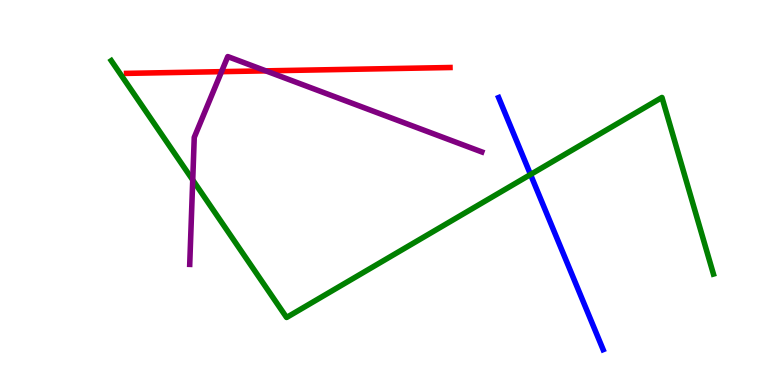[{'lines': ['blue', 'red'], 'intersections': []}, {'lines': ['green', 'red'], 'intersections': []}, {'lines': ['purple', 'red'], 'intersections': [{'x': 2.86, 'y': 8.14}, {'x': 3.43, 'y': 8.16}]}, {'lines': ['blue', 'green'], 'intersections': [{'x': 6.85, 'y': 5.47}]}, {'lines': ['blue', 'purple'], 'intersections': []}, {'lines': ['green', 'purple'], 'intersections': [{'x': 2.49, 'y': 5.32}]}]